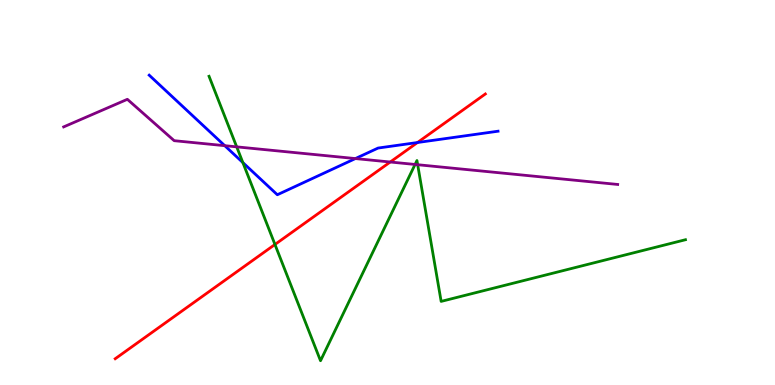[{'lines': ['blue', 'red'], 'intersections': [{'x': 5.39, 'y': 6.3}]}, {'lines': ['green', 'red'], 'intersections': [{'x': 3.55, 'y': 3.65}]}, {'lines': ['purple', 'red'], 'intersections': [{'x': 5.04, 'y': 5.79}]}, {'lines': ['blue', 'green'], 'intersections': [{'x': 3.13, 'y': 5.78}]}, {'lines': ['blue', 'purple'], 'intersections': [{'x': 2.9, 'y': 6.22}, {'x': 4.59, 'y': 5.88}]}, {'lines': ['green', 'purple'], 'intersections': [{'x': 3.05, 'y': 6.19}, {'x': 5.36, 'y': 5.73}, {'x': 5.39, 'y': 5.72}]}]